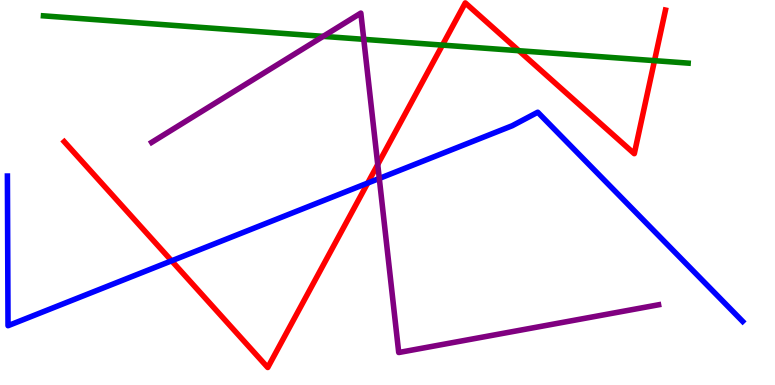[{'lines': ['blue', 'red'], 'intersections': [{'x': 2.21, 'y': 3.23}, {'x': 4.74, 'y': 5.25}]}, {'lines': ['green', 'red'], 'intersections': [{'x': 5.71, 'y': 8.83}, {'x': 6.7, 'y': 8.68}, {'x': 8.45, 'y': 8.42}]}, {'lines': ['purple', 'red'], 'intersections': [{'x': 4.87, 'y': 5.73}]}, {'lines': ['blue', 'green'], 'intersections': []}, {'lines': ['blue', 'purple'], 'intersections': [{'x': 4.89, 'y': 5.36}]}, {'lines': ['green', 'purple'], 'intersections': [{'x': 4.17, 'y': 9.06}, {'x': 4.69, 'y': 8.98}]}]